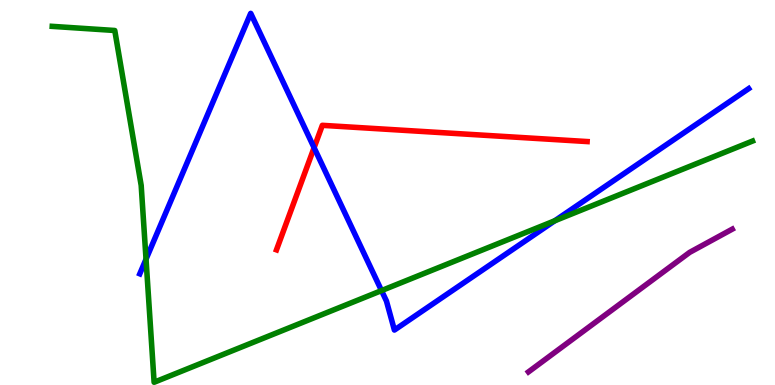[{'lines': ['blue', 'red'], 'intersections': [{'x': 4.05, 'y': 6.16}]}, {'lines': ['green', 'red'], 'intersections': []}, {'lines': ['purple', 'red'], 'intersections': []}, {'lines': ['blue', 'green'], 'intersections': [{'x': 1.88, 'y': 3.27}, {'x': 4.92, 'y': 2.45}, {'x': 7.16, 'y': 4.27}]}, {'lines': ['blue', 'purple'], 'intersections': []}, {'lines': ['green', 'purple'], 'intersections': []}]